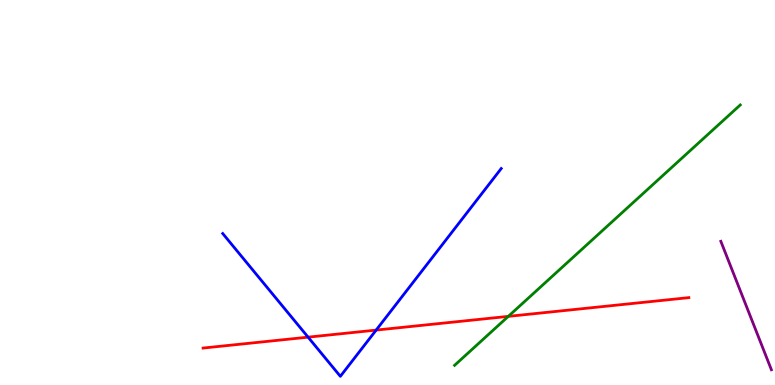[{'lines': ['blue', 'red'], 'intersections': [{'x': 3.98, 'y': 1.24}, {'x': 4.85, 'y': 1.43}]}, {'lines': ['green', 'red'], 'intersections': [{'x': 6.56, 'y': 1.78}]}, {'lines': ['purple', 'red'], 'intersections': []}, {'lines': ['blue', 'green'], 'intersections': []}, {'lines': ['blue', 'purple'], 'intersections': []}, {'lines': ['green', 'purple'], 'intersections': []}]